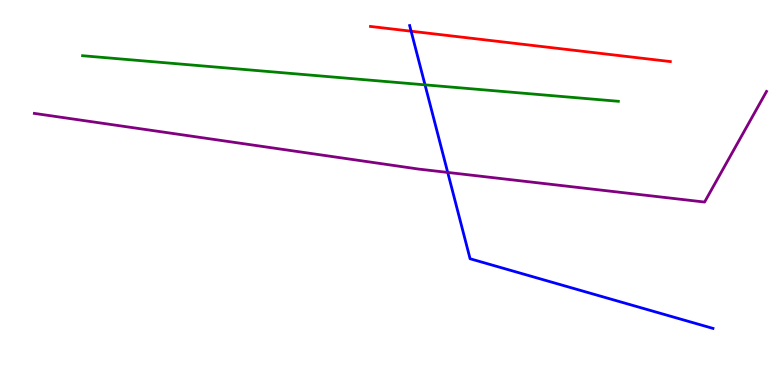[{'lines': ['blue', 'red'], 'intersections': [{'x': 5.3, 'y': 9.19}]}, {'lines': ['green', 'red'], 'intersections': []}, {'lines': ['purple', 'red'], 'intersections': []}, {'lines': ['blue', 'green'], 'intersections': [{'x': 5.48, 'y': 7.8}]}, {'lines': ['blue', 'purple'], 'intersections': [{'x': 5.78, 'y': 5.52}]}, {'lines': ['green', 'purple'], 'intersections': []}]